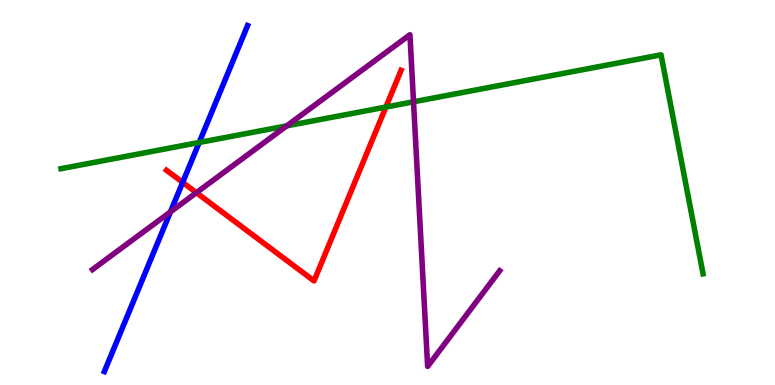[{'lines': ['blue', 'red'], 'intersections': [{'x': 2.36, 'y': 5.26}]}, {'lines': ['green', 'red'], 'intersections': [{'x': 4.98, 'y': 7.22}]}, {'lines': ['purple', 'red'], 'intersections': [{'x': 2.53, 'y': 5.0}]}, {'lines': ['blue', 'green'], 'intersections': [{'x': 2.57, 'y': 6.3}]}, {'lines': ['blue', 'purple'], 'intersections': [{'x': 2.2, 'y': 4.5}]}, {'lines': ['green', 'purple'], 'intersections': [{'x': 3.7, 'y': 6.73}, {'x': 5.34, 'y': 7.36}]}]